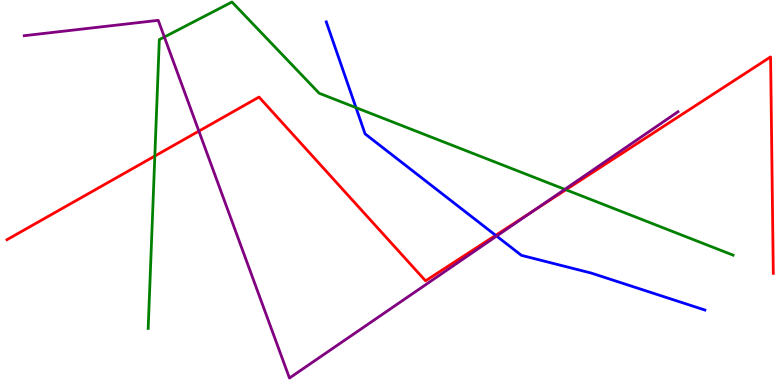[{'lines': ['blue', 'red'], 'intersections': [{'x': 6.4, 'y': 3.89}]}, {'lines': ['green', 'red'], 'intersections': [{'x': 2.0, 'y': 5.95}, {'x': 7.3, 'y': 5.07}]}, {'lines': ['purple', 'red'], 'intersections': [{'x': 2.57, 'y': 6.59}, {'x': 6.89, 'y': 4.53}]}, {'lines': ['blue', 'green'], 'intersections': [{'x': 4.59, 'y': 7.2}]}, {'lines': ['blue', 'purple'], 'intersections': [{'x': 6.41, 'y': 3.87}]}, {'lines': ['green', 'purple'], 'intersections': [{'x': 2.12, 'y': 9.04}, {'x': 7.29, 'y': 5.08}]}]